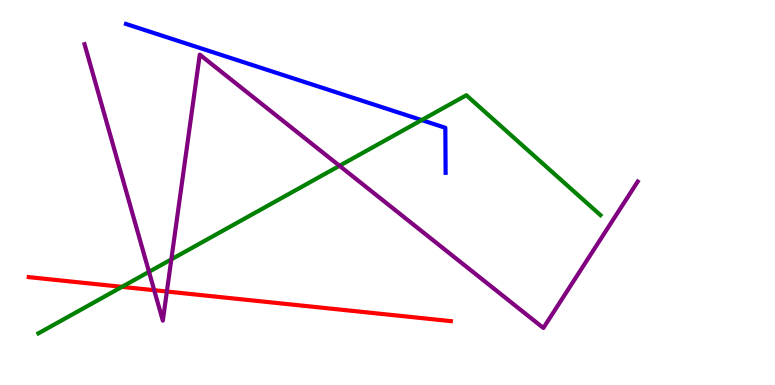[{'lines': ['blue', 'red'], 'intersections': []}, {'lines': ['green', 'red'], 'intersections': [{'x': 1.57, 'y': 2.55}]}, {'lines': ['purple', 'red'], 'intersections': [{'x': 1.99, 'y': 2.46}, {'x': 2.15, 'y': 2.43}]}, {'lines': ['blue', 'green'], 'intersections': [{'x': 5.44, 'y': 6.88}]}, {'lines': ['blue', 'purple'], 'intersections': []}, {'lines': ['green', 'purple'], 'intersections': [{'x': 1.92, 'y': 2.94}, {'x': 2.21, 'y': 3.26}, {'x': 4.38, 'y': 5.69}]}]